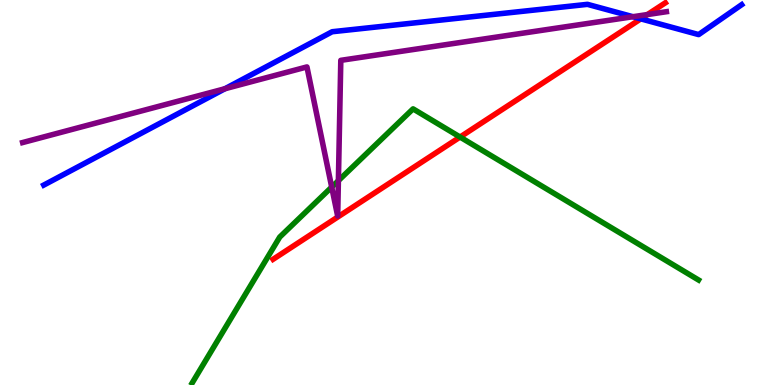[{'lines': ['blue', 'red'], 'intersections': [{'x': 8.27, 'y': 9.51}]}, {'lines': ['green', 'red'], 'intersections': [{'x': 5.94, 'y': 6.44}]}, {'lines': ['purple', 'red'], 'intersections': [{'x': 8.35, 'y': 9.62}]}, {'lines': ['blue', 'green'], 'intersections': []}, {'lines': ['blue', 'purple'], 'intersections': [{'x': 2.9, 'y': 7.7}, {'x': 8.17, 'y': 9.57}]}, {'lines': ['green', 'purple'], 'intersections': [{'x': 4.28, 'y': 5.14}, {'x': 4.37, 'y': 5.31}]}]